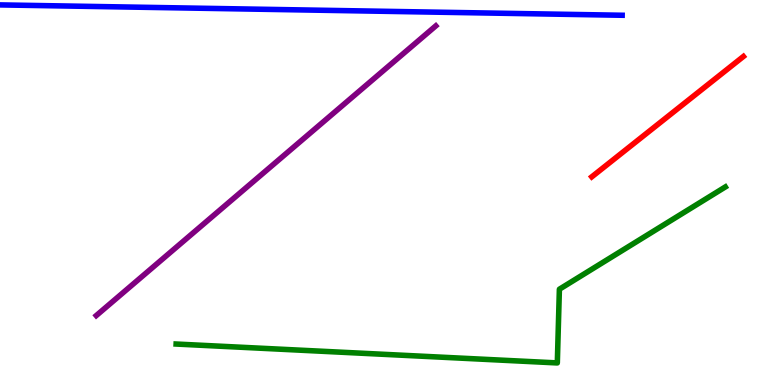[{'lines': ['blue', 'red'], 'intersections': []}, {'lines': ['green', 'red'], 'intersections': []}, {'lines': ['purple', 'red'], 'intersections': []}, {'lines': ['blue', 'green'], 'intersections': []}, {'lines': ['blue', 'purple'], 'intersections': []}, {'lines': ['green', 'purple'], 'intersections': []}]